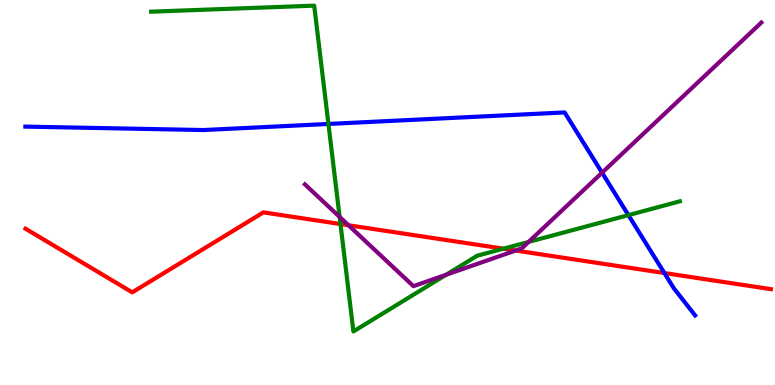[{'lines': ['blue', 'red'], 'intersections': [{'x': 8.57, 'y': 2.91}]}, {'lines': ['green', 'red'], 'intersections': [{'x': 4.39, 'y': 4.18}, {'x': 6.5, 'y': 3.54}]}, {'lines': ['purple', 'red'], 'intersections': [{'x': 4.5, 'y': 4.15}, {'x': 6.65, 'y': 3.49}]}, {'lines': ['blue', 'green'], 'intersections': [{'x': 4.24, 'y': 6.78}, {'x': 8.11, 'y': 4.41}]}, {'lines': ['blue', 'purple'], 'intersections': [{'x': 7.77, 'y': 5.51}]}, {'lines': ['green', 'purple'], 'intersections': [{'x': 4.38, 'y': 4.37}, {'x': 5.76, 'y': 2.86}, {'x': 6.82, 'y': 3.72}]}]